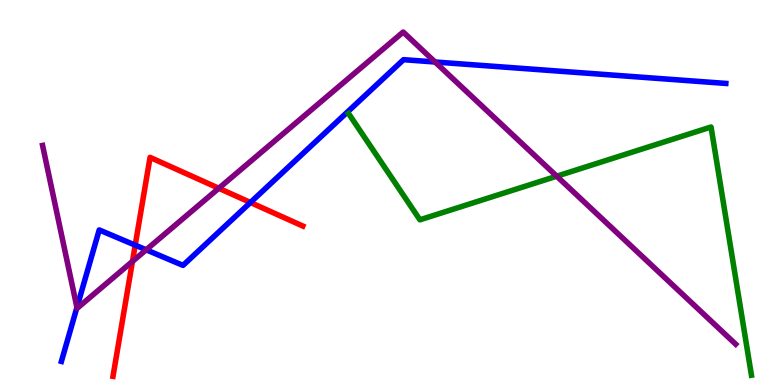[{'lines': ['blue', 'red'], 'intersections': [{'x': 1.74, 'y': 3.63}, {'x': 3.23, 'y': 4.74}]}, {'lines': ['green', 'red'], 'intersections': []}, {'lines': ['purple', 'red'], 'intersections': [{'x': 1.71, 'y': 3.21}, {'x': 2.82, 'y': 5.11}]}, {'lines': ['blue', 'green'], 'intersections': []}, {'lines': ['blue', 'purple'], 'intersections': [{'x': 0.993, 'y': 2.01}, {'x': 1.89, 'y': 3.51}, {'x': 5.61, 'y': 8.39}]}, {'lines': ['green', 'purple'], 'intersections': [{'x': 7.18, 'y': 5.42}]}]